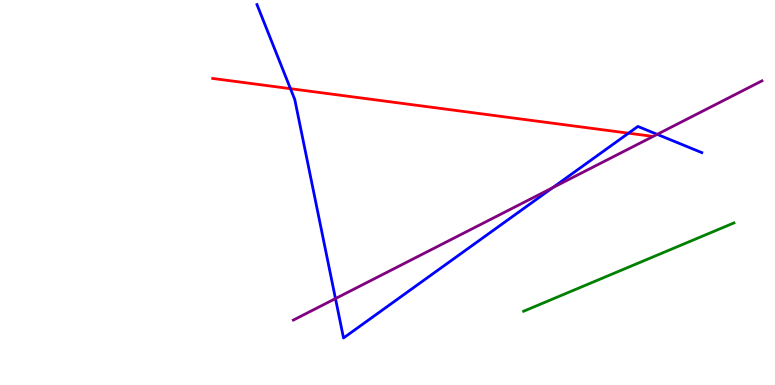[{'lines': ['blue', 'red'], 'intersections': [{'x': 3.75, 'y': 7.7}, {'x': 8.11, 'y': 6.54}]}, {'lines': ['green', 'red'], 'intersections': []}, {'lines': ['purple', 'red'], 'intersections': []}, {'lines': ['blue', 'green'], 'intersections': []}, {'lines': ['blue', 'purple'], 'intersections': [{'x': 4.33, 'y': 2.24}, {'x': 7.13, 'y': 5.12}, {'x': 8.48, 'y': 6.51}]}, {'lines': ['green', 'purple'], 'intersections': []}]